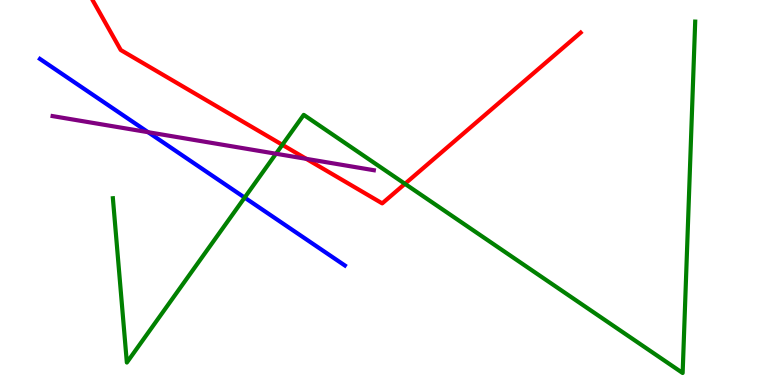[{'lines': ['blue', 'red'], 'intersections': []}, {'lines': ['green', 'red'], 'intersections': [{'x': 3.64, 'y': 6.24}, {'x': 5.23, 'y': 5.23}]}, {'lines': ['purple', 'red'], 'intersections': [{'x': 3.95, 'y': 5.87}]}, {'lines': ['blue', 'green'], 'intersections': [{'x': 3.16, 'y': 4.87}]}, {'lines': ['blue', 'purple'], 'intersections': [{'x': 1.91, 'y': 6.57}]}, {'lines': ['green', 'purple'], 'intersections': [{'x': 3.56, 'y': 6.01}]}]